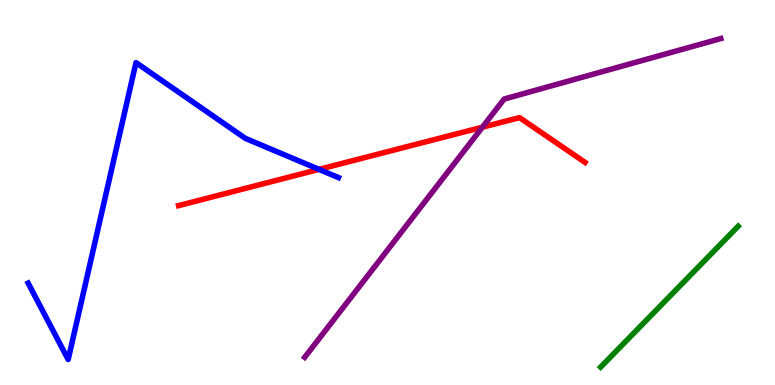[{'lines': ['blue', 'red'], 'intersections': [{'x': 4.12, 'y': 5.6}]}, {'lines': ['green', 'red'], 'intersections': []}, {'lines': ['purple', 'red'], 'intersections': [{'x': 6.22, 'y': 6.7}]}, {'lines': ['blue', 'green'], 'intersections': []}, {'lines': ['blue', 'purple'], 'intersections': []}, {'lines': ['green', 'purple'], 'intersections': []}]